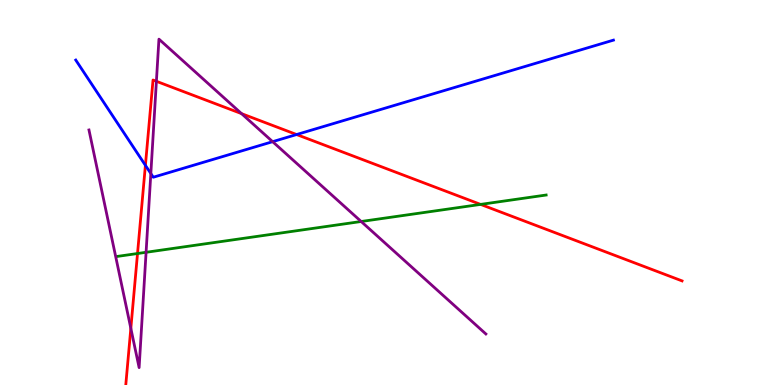[{'lines': ['blue', 'red'], 'intersections': [{'x': 1.88, 'y': 5.71}, {'x': 3.83, 'y': 6.51}]}, {'lines': ['green', 'red'], 'intersections': [{'x': 1.77, 'y': 3.42}, {'x': 6.2, 'y': 4.69}]}, {'lines': ['purple', 'red'], 'intersections': [{'x': 1.69, 'y': 1.47}, {'x': 2.02, 'y': 7.89}, {'x': 3.12, 'y': 7.05}]}, {'lines': ['blue', 'green'], 'intersections': []}, {'lines': ['blue', 'purple'], 'intersections': [{'x': 1.95, 'y': 5.49}, {'x': 3.52, 'y': 6.32}]}, {'lines': ['green', 'purple'], 'intersections': [{'x': 1.88, 'y': 3.45}, {'x': 4.66, 'y': 4.25}]}]